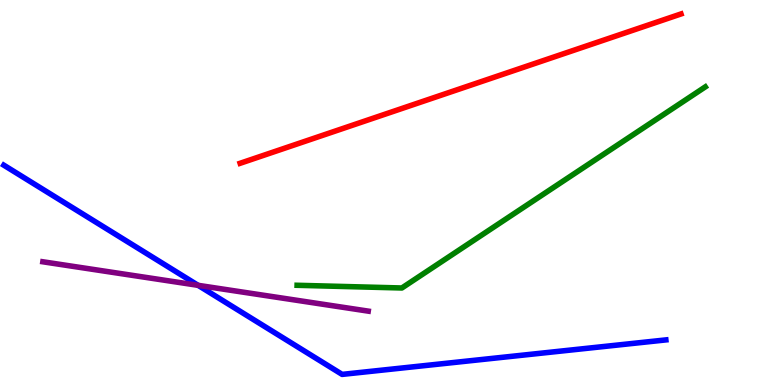[{'lines': ['blue', 'red'], 'intersections': []}, {'lines': ['green', 'red'], 'intersections': []}, {'lines': ['purple', 'red'], 'intersections': []}, {'lines': ['blue', 'green'], 'intersections': []}, {'lines': ['blue', 'purple'], 'intersections': [{'x': 2.56, 'y': 2.59}]}, {'lines': ['green', 'purple'], 'intersections': []}]